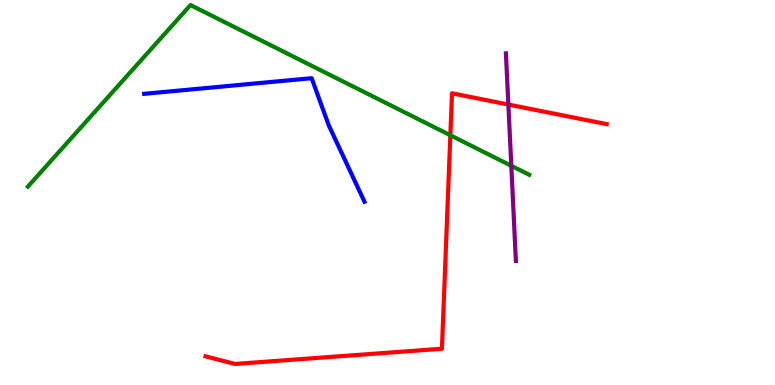[{'lines': ['blue', 'red'], 'intersections': []}, {'lines': ['green', 'red'], 'intersections': [{'x': 5.81, 'y': 6.49}]}, {'lines': ['purple', 'red'], 'intersections': [{'x': 6.56, 'y': 7.28}]}, {'lines': ['blue', 'green'], 'intersections': []}, {'lines': ['blue', 'purple'], 'intersections': []}, {'lines': ['green', 'purple'], 'intersections': [{'x': 6.6, 'y': 5.69}]}]